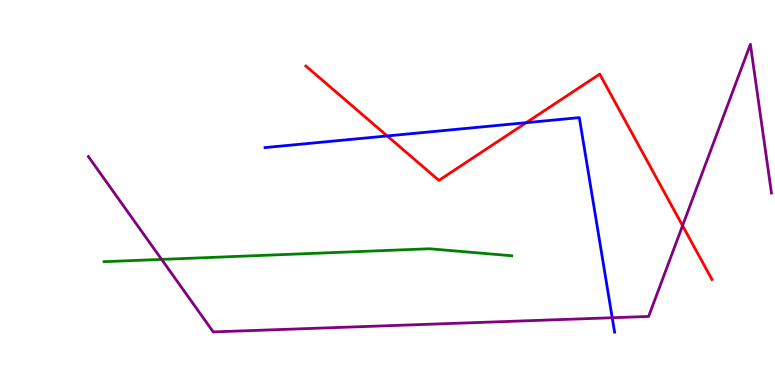[{'lines': ['blue', 'red'], 'intersections': [{'x': 5.0, 'y': 6.47}, {'x': 6.79, 'y': 6.81}]}, {'lines': ['green', 'red'], 'intersections': []}, {'lines': ['purple', 'red'], 'intersections': [{'x': 8.81, 'y': 4.14}]}, {'lines': ['blue', 'green'], 'intersections': []}, {'lines': ['blue', 'purple'], 'intersections': [{'x': 7.9, 'y': 1.75}]}, {'lines': ['green', 'purple'], 'intersections': [{'x': 2.09, 'y': 3.26}]}]